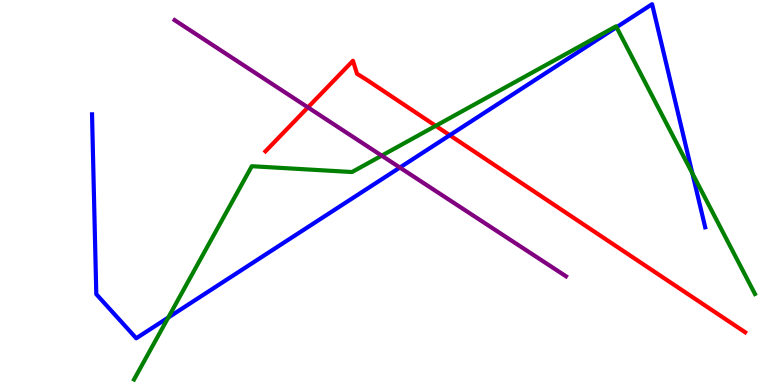[{'lines': ['blue', 'red'], 'intersections': [{'x': 5.8, 'y': 6.49}]}, {'lines': ['green', 'red'], 'intersections': [{'x': 5.62, 'y': 6.73}]}, {'lines': ['purple', 'red'], 'intersections': [{'x': 3.97, 'y': 7.21}]}, {'lines': ['blue', 'green'], 'intersections': [{'x': 2.17, 'y': 1.75}, {'x': 7.96, 'y': 9.29}, {'x': 8.93, 'y': 5.5}]}, {'lines': ['blue', 'purple'], 'intersections': [{'x': 5.16, 'y': 5.65}]}, {'lines': ['green', 'purple'], 'intersections': [{'x': 4.93, 'y': 5.96}]}]